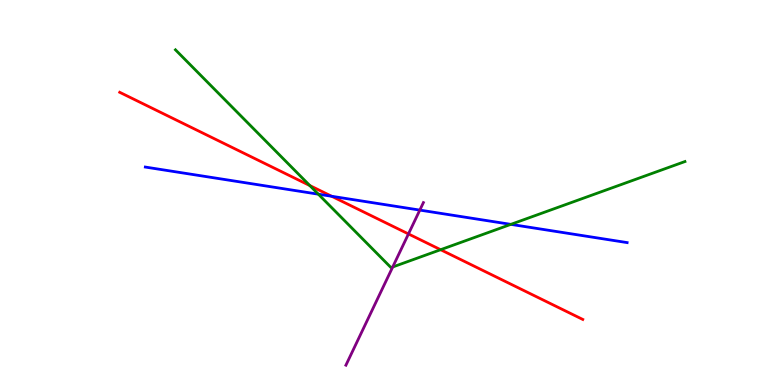[{'lines': ['blue', 'red'], 'intersections': [{'x': 4.28, 'y': 4.9}]}, {'lines': ['green', 'red'], 'intersections': [{'x': 4.0, 'y': 5.18}, {'x': 5.69, 'y': 3.51}]}, {'lines': ['purple', 'red'], 'intersections': [{'x': 5.27, 'y': 3.92}]}, {'lines': ['blue', 'green'], 'intersections': [{'x': 4.11, 'y': 4.96}, {'x': 6.59, 'y': 4.17}]}, {'lines': ['blue', 'purple'], 'intersections': [{'x': 5.42, 'y': 4.54}]}, {'lines': ['green', 'purple'], 'intersections': [{'x': 5.07, 'y': 3.07}]}]